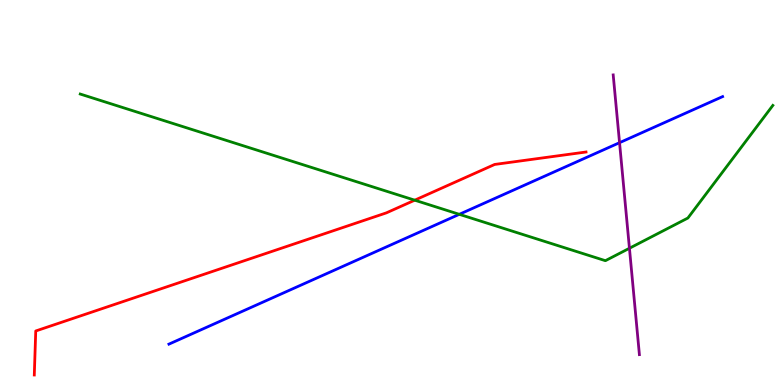[{'lines': ['blue', 'red'], 'intersections': []}, {'lines': ['green', 'red'], 'intersections': [{'x': 5.35, 'y': 4.8}]}, {'lines': ['purple', 'red'], 'intersections': []}, {'lines': ['blue', 'green'], 'intersections': [{'x': 5.93, 'y': 4.43}]}, {'lines': ['blue', 'purple'], 'intersections': [{'x': 7.99, 'y': 6.29}]}, {'lines': ['green', 'purple'], 'intersections': [{'x': 8.12, 'y': 3.55}]}]